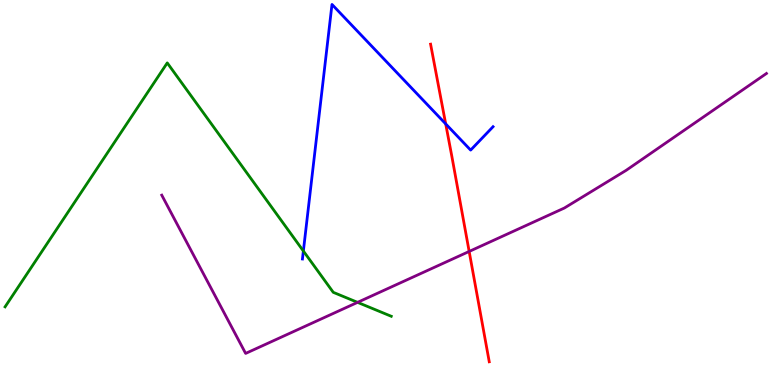[{'lines': ['blue', 'red'], 'intersections': [{'x': 5.75, 'y': 6.78}]}, {'lines': ['green', 'red'], 'intersections': []}, {'lines': ['purple', 'red'], 'intersections': [{'x': 6.05, 'y': 3.47}]}, {'lines': ['blue', 'green'], 'intersections': [{'x': 3.91, 'y': 3.48}]}, {'lines': ['blue', 'purple'], 'intersections': []}, {'lines': ['green', 'purple'], 'intersections': [{'x': 4.61, 'y': 2.15}]}]